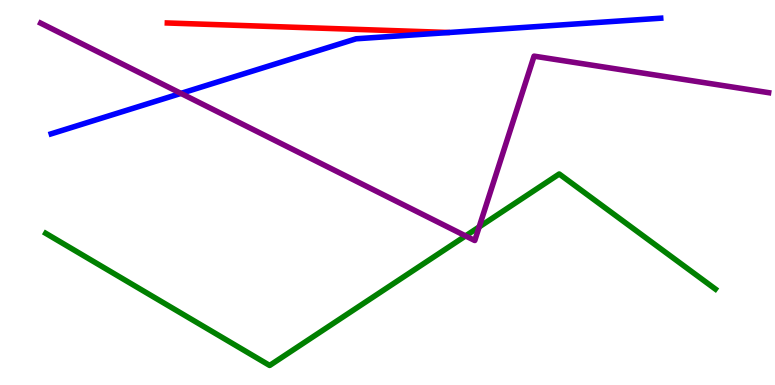[{'lines': ['blue', 'red'], 'intersections': []}, {'lines': ['green', 'red'], 'intersections': []}, {'lines': ['purple', 'red'], 'intersections': []}, {'lines': ['blue', 'green'], 'intersections': []}, {'lines': ['blue', 'purple'], 'intersections': [{'x': 2.33, 'y': 7.57}]}, {'lines': ['green', 'purple'], 'intersections': [{'x': 6.01, 'y': 3.87}, {'x': 6.18, 'y': 4.11}]}]